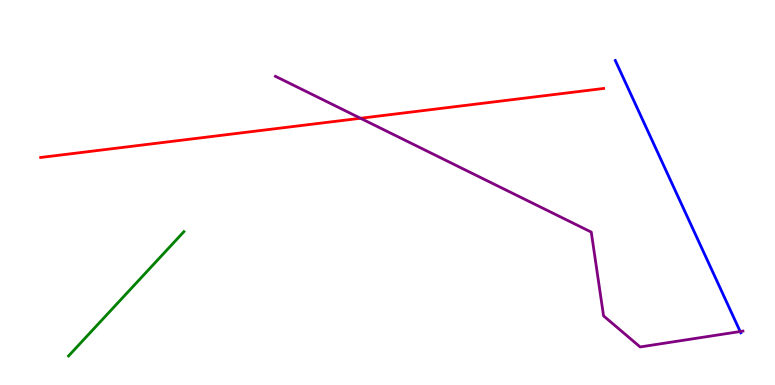[{'lines': ['blue', 'red'], 'intersections': []}, {'lines': ['green', 'red'], 'intersections': []}, {'lines': ['purple', 'red'], 'intersections': [{'x': 4.65, 'y': 6.93}]}, {'lines': ['blue', 'green'], 'intersections': []}, {'lines': ['blue', 'purple'], 'intersections': [{'x': 9.55, 'y': 1.39}]}, {'lines': ['green', 'purple'], 'intersections': []}]